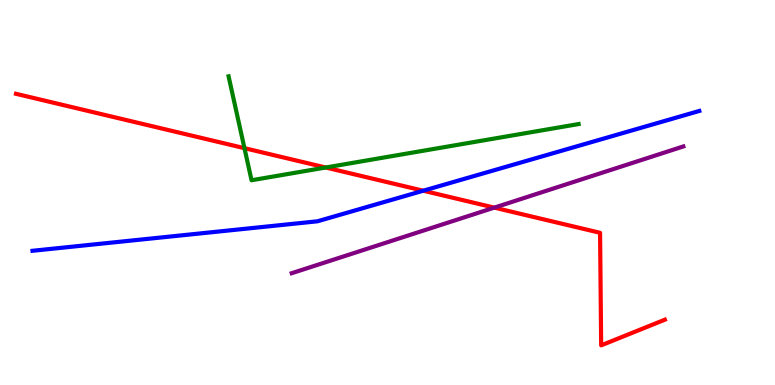[{'lines': ['blue', 'red'], 'intersections': [{'x': 5.46, 'y': 5.05}]}, {'lines': ['green', 'red'], 'intersections': [{'x': 3.15, 'y': 6.15}, {'x': 4.2, 'y': 5.65}]}, {'lines': ['purple', 'red'], 'intersections': [{'x': 6.38, 'y': 4.61}]}, {'lines': ['blue', 'green'], 'intersections': []}, {'lines': ['blue', 'purple'], 'intersections': []}, {'lines': ['green', 'purple'], 'intersections': []}]